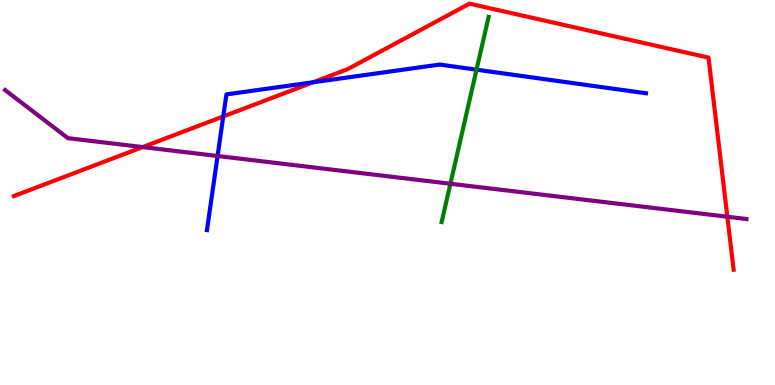[{'lines': ['blue', 'red'], 'intersections': [{'x': 2.88, 'y': 6.98}, {'x': 4.04, 'y': 7.86}]}, {'lines': ['green', 'red'], 'intersections': []}, {'lines': ['purple', 'red'], 'intersections': [{'x': 1.84, 'y': 6.18}, {'x': 9.39, 'y': 4.37}]}, {'lines': ['blue', 'green'], 'intersections': [{'x': 6.15, 'y': 8.19}]}, {'lines': ['blue', 'purple'], 'intersections': [{'x': 2.81, 'y': 5.95}]}, {'lines': ['green', 'purple'], 'intersections': [{'x': 5.81, 'y': 5.23}]}]